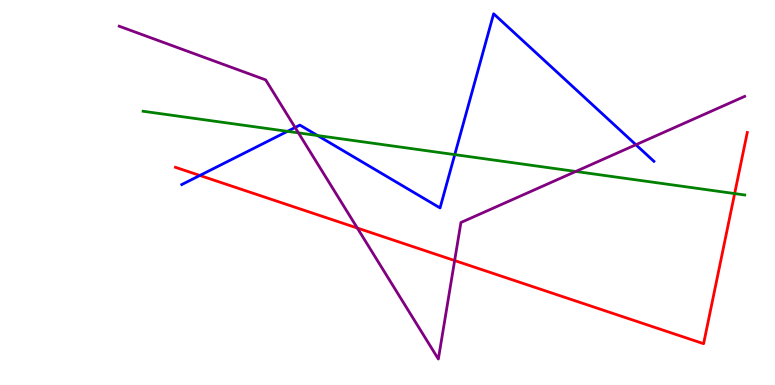[{'lines': ['blue', 'red'], 'intersections': [{'x': 2.58, 'y': 5.44}]}, {'lines': ['green', 'red'], 'intersections': [{'x': 9.48, 'y': 4.97}]}, {'lines': ['purple', 'red'], 'intersections': [{'x': 4.61, 'y': 4.08}, {'x': 5.87, 'y': 3.23}]}, {'lines': ['blue', 'green'], 'intersections': [{'x': 3.71, 'y': 6.59}, {'x': 4.1, 'y': 6.48}, {'x': 5.87, 'y': 5.98}]}, {'lines': ['blue', 'purple'], 'intersections': [{'x': 3.81, 'y': 6.69}, {'x': 8.21, 'y': 6.24}]}, {'lines': ['green', 'purple'], 'intersections': [{'x': 3.85, 'y': 6.55}, {'x': 7.43, 'y': 5.55}]}]